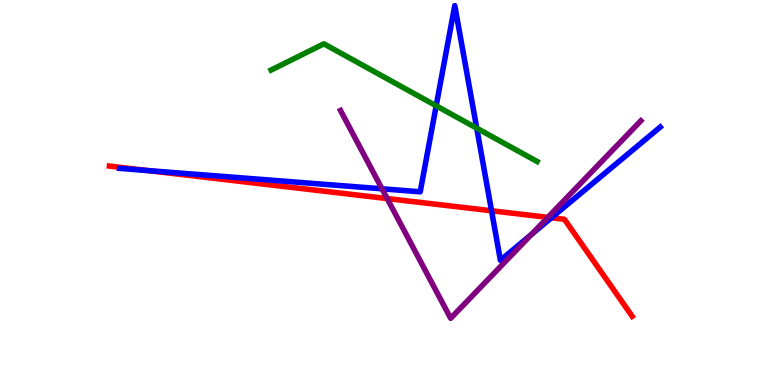[{'lines': ['blue', 'red'], 'intersections': [{'x': 1.91, 'y': 5.57}, {'x': 6.34, 'y': 4.53}, {'x': 7.12, 'y': 4.34}]}, {'lines': ['green', 'red'], 'intersections': []}, {'lines': ['purple', 'red'], 'intersections': [{'x': 5.0, 'y': 4.84}, {'x': 7.07, 'y': 4.35}]}, {'lines': ['blue', 'green'], 'intersections': [{'x': 5.63, 'y': 7.25}, {'x': 6.15, 'y': 6.67}]}, {'lines': ['blue', 'purple'], 'intersections': [{'x': 4.93, 'y': 5.1}, {'x': 6.86, 'y': 3.91}]}, {'lines': ['green', 'purple'], 'intersections': []}]